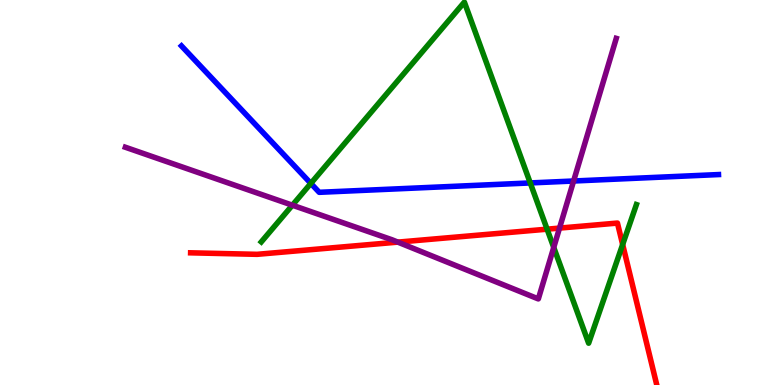[{'lines': ['blue', 'red'], 'intersections': []}, {'lines': ['green', 'red'], 'intersections': [{'x': 7.06, 'y': 4.05}, {'x': 8.03, 'y': 3.65}]}, {'lines': ['purple', 'red'], 'intersections': [{'x': 5.13, 'y': 3.71}, {'x': 7.22, 'y': 4.08}]}, {'lines': ['blue', 'green'], 'intersections': [{'x': 4.01, 'y': 5.24}, {'x': 6.84, 'y': 5.25}]}, {'lines': ['blue', 'purple'], 'intersections': [{'x': 7.4, 'y': 5.3}]}, {'lines': ['green', 'purple'], 'intersections': [{'x': 3.77, 'y': 4.67}, {'x': 7.15, 'y': 3.57}]}]